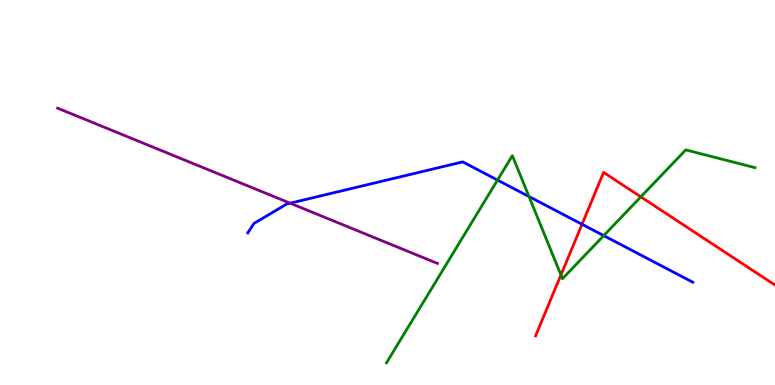[{'lines': ['blue', 'red'], 'intersections': [{'x': 7.51, 'y': 4.17}]}, {'lines': ['green', 'red'], 'intersections': [{'x': 7.24, 'y': 2.86}, {'x': 8.27, 'y': 4.89}]}, {'lines': ['purple', 'red'], 'intersections': []}, {'lines': ['blue', 'green'], 'intersections': [{'x': 6.42, 'y': 5.32}, {'x': 6.83, 'y': 4.89}, {'x': 7.79, 'y': 3.88}]}, {'lines': ['blue', 'purple'], 'intersections': [{'x': 3.74, 'y': 4.72}]}, {'lines': ['green', 'purple'], 'intersections': []}]